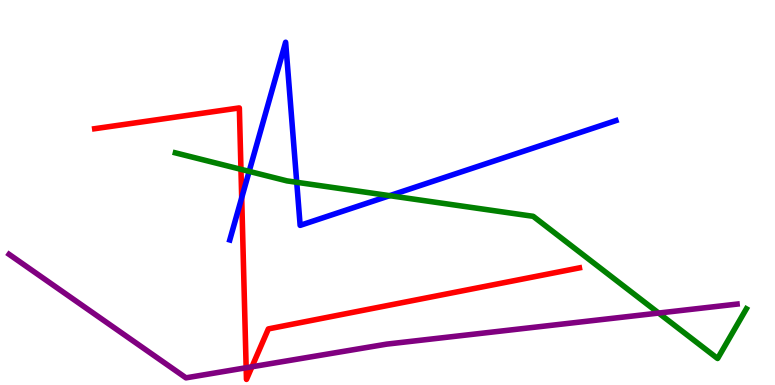[{'lines': ['blue', 'red'], 'intersections': [{'x': 3.12, 'y': 4.86}]}, {'lines': ['green', 'red'], 'intersections': [{'x': 3.11, 'y': 5.6}]}, {'lines': ['purple', 'red'], 'intersections': [{'x': 3.18, 'y': 0.448}, {'x': 3.25, 'y': 0.474}]}, {'lines': ['blue', 'green'], 'intersections': [{'x': 3.21, 'y': 5.55}, {'x': 3.83, 'y': 5.27}, {'x': 5.03, 'y': 4.92}]}, {'lines': ['blue', 'purple'], 'intersections': []}, {'lines': ['green', 'purple'], 'intersections': [{'x': 8.5, 'y': 1.87}]}]